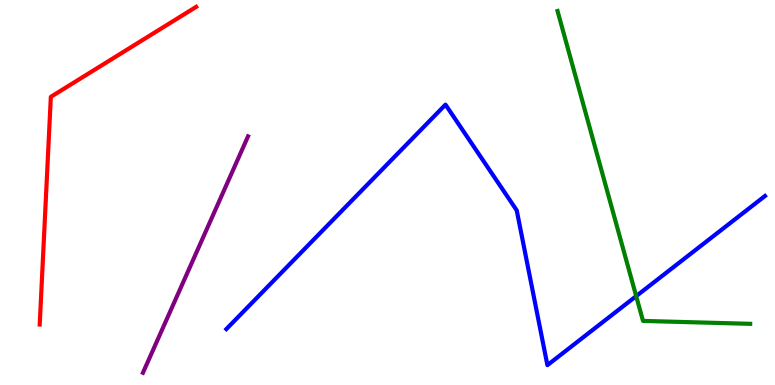[{'lines': ['blue', 'red'], 'intersections': []}, {'lines': ['green', 'red'], 'intersections': []}, {'lines': ['purple', 'red'], 'intersections': []}, {'lines': ['blue', 'green'], 'intersections': [{'x': 8.21, 'y': 2.31}]}, {'lines': ['blue', 'purple'], 'intersections': []}, {'lines': ['green', 'purple'], 'intersections': []}]